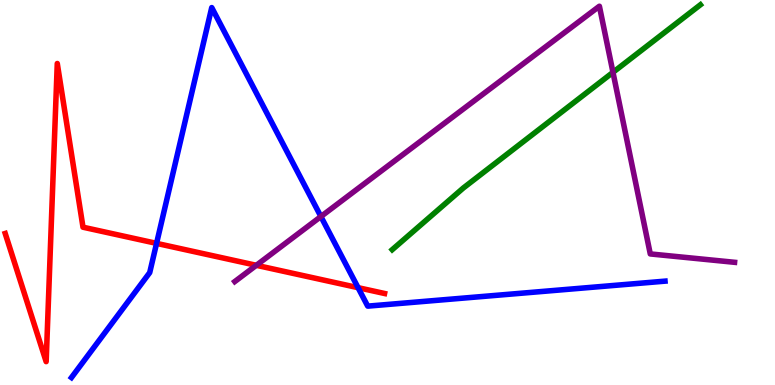[{'lines': ['blue', 'red'], 'intersections': [{'x': 2.02, 'y': 3.68}, {'x': 4.62, 'y': 2.53}]}, {'lines': ['green', 'red'], 'intersections': []}, {'lines': ['purple', 'red'], 'intersections': [{'x': 3.31, 'y': 3.11}]}, {'lines': ['blue', 'green'], 'intersections': []}, {'lines': ['blue', 'purple'], 'intersections': [{'x': 4.14, 'y': 4.38}]}, {'lines': ['green', 'purple'], 'intersections': [{'x': 7.91, 'y': 8.12}]}]